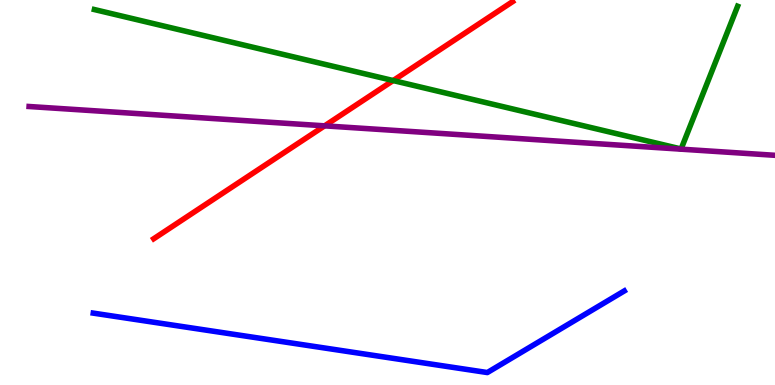[{'lines': ['blue', 'red'], 'intersections': []}, {'lines': ['green', 'red'], 'intersections': [{'x': 5.07, 'y': 7.91}]}, {'lines': ['purple', 'red'], 'intersections': [{'x': 4.19, 'y': 6.73}]}, {'lines': ['blue', 'green'], 'intersections': []}, {'lines': ['blue', 'purple'], 'intersections': []}, {'lines': ['green', 'purple'], 'intersections': []}]